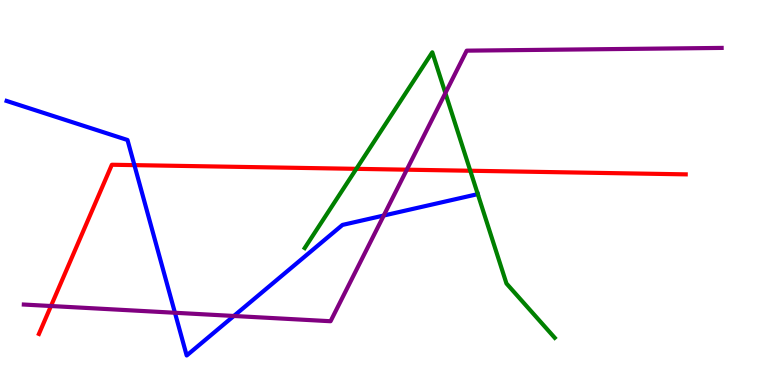[{'lines': ['blue', 'red'], 'intersections': [{'x': 1.73, 'y': 5.71}]}, {'lines': ['green', 'red'], 'intersections': [{'x': 4.6, 'y': 5.61}, {'x': 6.07, 'y': 5.56}]}, {'lines': ['purple', 'red'], 'intersections': [{'x': 0.658, 'y': 2.05}, {'x': 5.25, 'y': 5.59}]}, {'lines': ['blue', 'green'], 'intersections': [{'x': 6.16, 'y': 4.96}]}, {'lines': ['blue', 'purple'], 'intersections': [{'x': 2.26, 'y': 1.88}, {'x': 3.02, 'y': 1.79}, {'x': 4.95, 'y': 4.4}]}, {'lines': ['green', 'purple'], 'intersections': [{'x': 5.75, 'y': 7.58}]}]